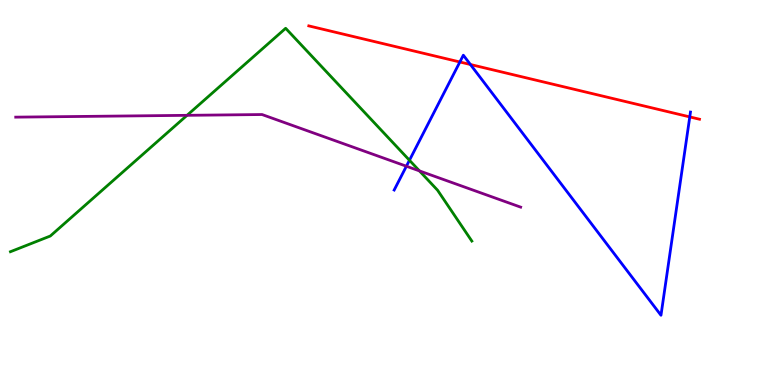[{'lines': ['blue', 'red'], 'intersections': [{'x': 5.93, 'y': 8.39}, {'x': 6.07, 'y': 8.32}, {'x': 8.9, 'y': 6.96}]}, {'lines': ['green', 'red'], 'intersections': []}, {'lines': ['purple', 'red'], 'intersections': []}, {'lines': ['blue', 'green'], 'intersections': [{'x': 5.28, 'y': 5.84}]}, {'lines': ['blue', 'purple'], 'intersections': [{'x': 5.24, 'y': 5.68}]}, {'lines': ['green', 'purple'], 'intersections': [{'x': 2.41, 'y': 7.0}, {'x': 5.41, 'y': 5.56}]}]